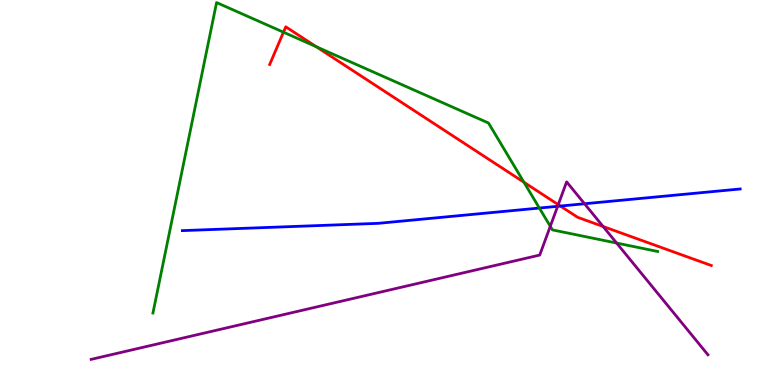[{'lines': ['blue', 'red'], 'intersections': [{'x': 7.23, 'y': 4.65}]}, {'lines': ['green', 'red'], 'intersections': [{'x': 3.66, 'y': 9.16}, {'x': 4.08, 'y': 8.79}, {'x': 6.76, 'y': 5.27}]}, {'lines': ['purple', 'red'], 'intersections': [{'x': 7.2, 'y': 4.68}, {'x': 7.78, 'y': 4.12}]}, {'lines': ['blue', 'green'], 'intersections': [{'x': 6.96, 'y': 4.6}]}, {'lines': ['blue', 'purple'], 'intersections': [{'x': 7.2, 'y': 4.64}, {'x': 7.54, 'y': 4.71}]}, {'lines': ['green', 'purple'], 'intersections': [{'x': 7.1, 'y': 4.12}, {'x': 7.96, 'y': 3.69}]}]